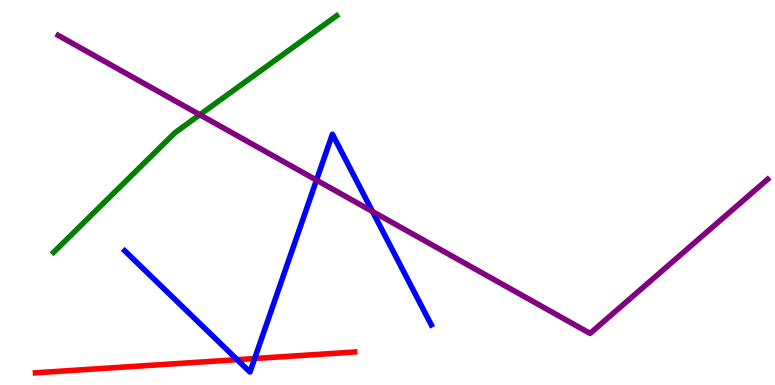[{'lines': ['blue', 'red'], 'intersections': [{'x': 3.06, 'y': 0.658}, {'x': 3.29, 'y': 0.688}]}, {'lines': ['green', 'red'], 'intersections': []}, {'lines': ['purple', 'red'], 'intersections': []}, {'lines': ['blue', 'green'], 'intersections': []}, {'lines': ['blue', 'purple'], 'intersections': [{'x': 4.08, 'y': 5.32}, {'x': 4.81, 'y': 4.51}]}, {'lines': ['green', 'purple'], 'intersections': [{'x': 2.58, 'y': 7.02}]}]